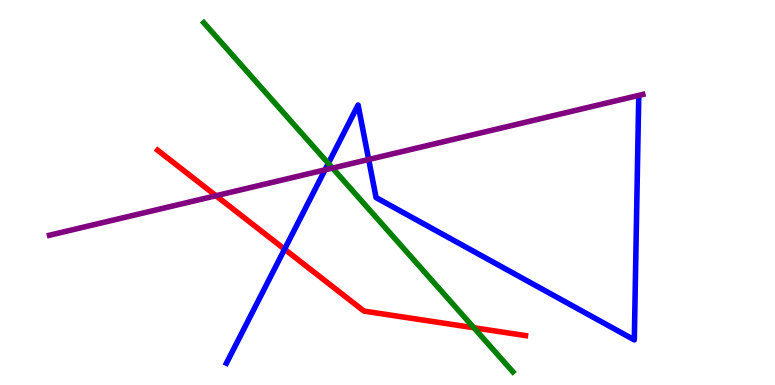[{'lines': ['blue', 'red'], 'intersections': [{'x': 3.67, 'y': 3.53}]}, {'lines': ['green', 'red'], 'intersections': [{'x': 6.11, 'y': 1.49}]}, {'lines': ['purple', 'red'], 'intersections': [{'x': 2.79, 'y': 4.92}]}, {'lines': ['blue', 'green'], 'intersections': [{'x': 4.24, 'y': 5.76}]}, {'lines': ['blue', 'purple'], 'intersections': [{'x': 4.19, 'y': 5.59}, {'x': 4.76, 'y': 5.86}]}, {'lines': ['green', 'purple'], 'intersections': [{'x': 4.29, 'y': 5.63}]}]